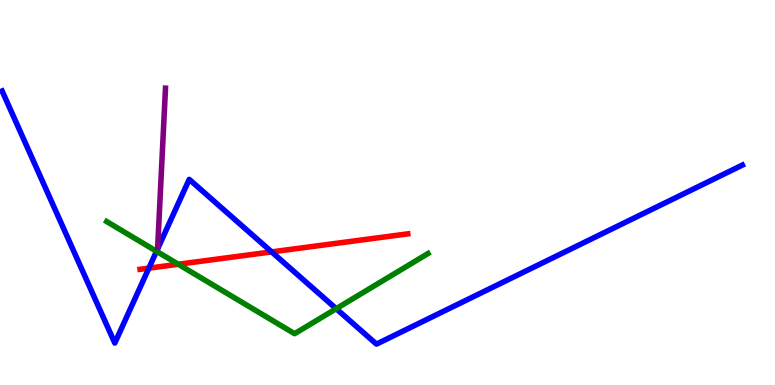[{'lines': ['blue', 'red'], 'intersections': [{'x': 1.92, 'y': 3.04}, {'x': 3.51, 'y': 3.46}]}, {'lines': ['green', 'red'], 'intersections': [{'x': 2.3, 'y': 3.14}]}, {'lines': ['purple', 'red'], 'intersections': []}, {'lines': ['blue', 'green'], 'intersections': [{'x': 2.02, 'y': 3.47}, {'x': 4.34, 'y': 1.98}]}, {'lines': ['blue', 'purple'], 'intersections': []}, {'lines': ['green', 'purple'], 'intersections': []}]